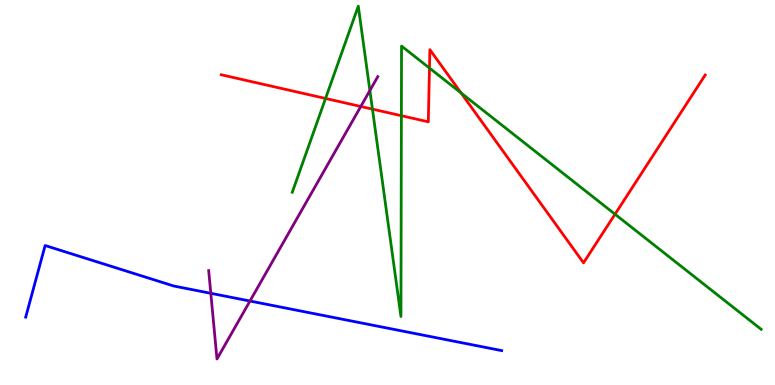[{'lines': ['blue', 'red'], 'intersections': []}, {'lines': ['green', 'red'], 'intersections': [{'x': 4.2, 'y': 7.44}, {'x': 4.81, 'y': 7.17}, {'x': 5.18, 'y': 6.99}, {'x': 5.54, 'y': 8.23}, {'x': 5.95, 'y': 7.59}, {'x': 7.94, 'y': 4.44}]}, {'lines': ['purple', 'red'], 'intersections': [{'x': 4.66, 'y': 7.23}]}, {'lines': ['blue', 'green'], 'intersections': []}, {'lines': ['blue', 'purple'], 'intersections': [{'x': 2.72, 'y': 2.38}, {'x': 3.23, 'y': 2.18}]}, {'lines': ['green', 'purple'], 'intersections': [{'x': 4.77, 'y': 7.65}]}]